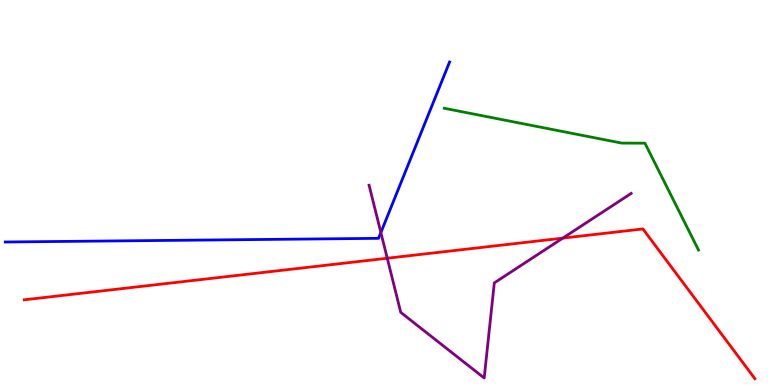[{'lines': ['blue', 'red'], 'intersections': []}, {'lines': ['green', 'red'], 'intersections': []}, {'lines': ['purple', 'red'], 'intersections': [{'x': 5.0, 'y': 3.29}, {'x': 7.26, 'y': 3.82}]}, {'lines': ['blue', 'green'], 'intersections': []}, {'lines': ['blue', 'purple'], 'intersections': [{'x': 4.91, 'y': 3.96}]}, {'lines': ['green', 'purple'], 'intersections': []}]